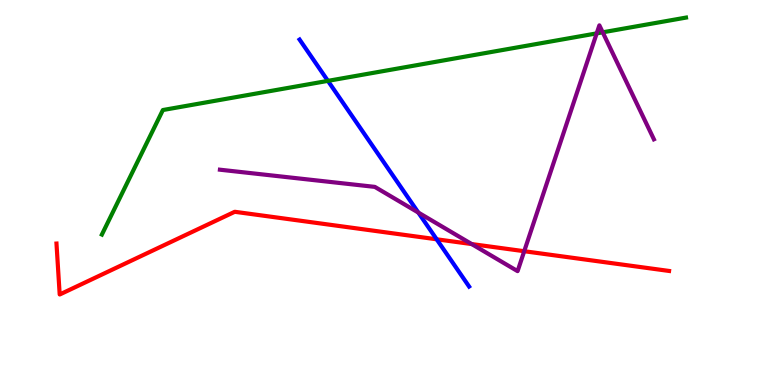[{'lines': ['blue', 'red'], 'intersections': [{'x': 5.63, 'y': 3.78}]}, {'lines': ['green', 'red'], 'intersections': []}, {'lines': ['purple', 'red'], 'intersections': [{'x': 6.09, 'y': 3.66}, {'x': 6.76, 'y': 3.47}]}, {'lines': ['blue', 'green'], 'intersections': [{'x': 4.23, 'y': 7.9}]}, {'lines': ['blue', 'purple'], 'intersections': [{'x': 5.4, 'y': 4.48}]}, {'lines': ['green', 'purple'], 'intersections': [{'x': 7.7, 'y': 9.13}, {'x': 7.78, 'y': 9.16}]}]